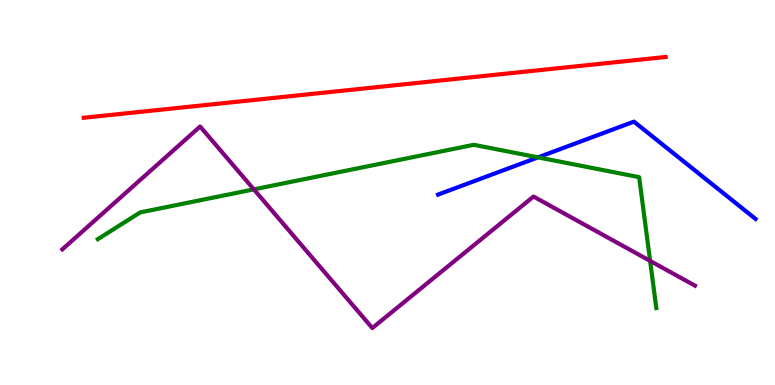[{'lines': ['blue', 'red'], 'intersections': []}, {'lines': ['green', 'red'], 'intersections': []}, {'lines': ['purple', 'red'], 'intersections': []}, {'lines': ['blue', 'green'], 'intersections': [{'x': 6.94, 'y': 5.91}]}, {'lines': ['blue', 'purple'], 'intersections': []}, {'lines': ['green', 'purple'], 'intersections': [{'x': 3.28, 'y': 5.08}, {'x': 8.39, 'y': 3.22}]}]